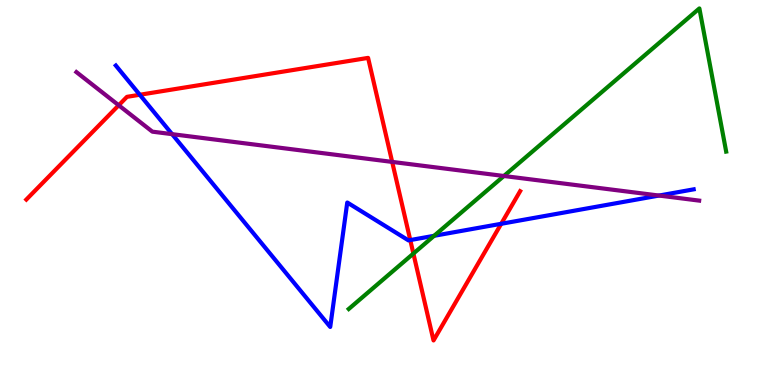[{'lines': ['blue', 'red'], 'intersections': [{'x': 1.8, 'y': 7.54}, {'x': 5.29, 'y': 3.76}, {'x': 6.47, 'y': 4.19}]}, {'lines': ['green', 'red'], 'intersections': [{'x': 5.33, 'y': 3.41}]}, {'lines': ['purple', 'red'], 'intersections': [{'x': 1.53, 'y': 7.27}, {'x': 5.06, 'y': 5.79}]}, {'lines': ['blue', 'green'], 'intersections': [{'x': 5.6, 'y': 3.88}]}, {'lines': ['blue', 'purple'], 'intersections': [{'x': 2.22, 'y': 6.52}, {'x': 8.5, 'y': 4.92}]}, {'lines': ['green', 'purple'], 'intersections': [{'x': 6.5, 'y': 5.43}]}]